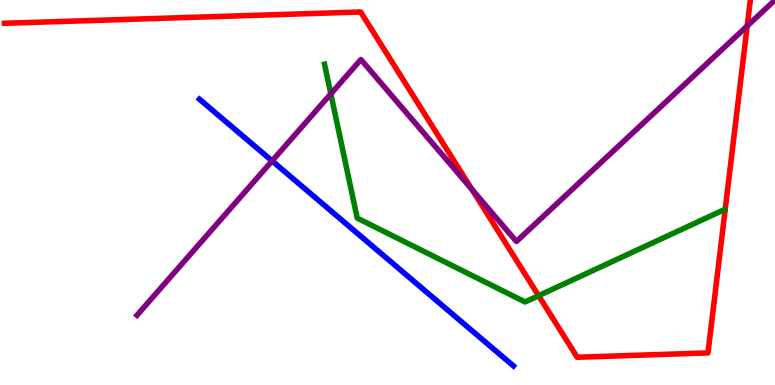[{'lines': ['blue', 'red'], 'intersections': []}, {'lines': ['green', 'red'], 'intersections': [{'x': 6.95, 'y': 2.32}]}, {'lines': ['purple', 'red'], 'intersections': [{'x': 6.09, 'y': 5.08}, {'x': 9.64, 'y': 9.33}]}, {'lines': ['blue', 'green'], 'intersections': []}, {'lines': ['blue', 'purple'], 'intersections': [{'x': 3.51, 'y': 5.82}]}, {'lines': ['green', 'purple'], 'intersections': [{'x': 4.27, 'y': 7.56}]}]